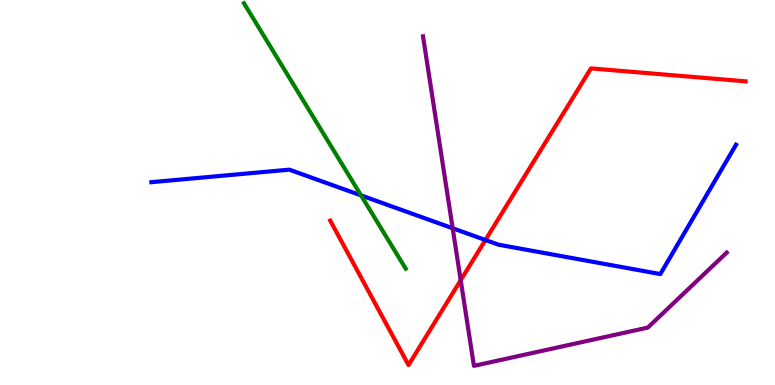[{'lines': ['blue', 'red'], 'intersections': [{'x': 6.26, 'y': 3.77}]}, {'lines': ['green', 'red'], 'intersections': []}, {'lines': ['purple', 'red'], 'intersections': [{'x': 5.94, 'y': 2.72}]}, {'lines': ['blue', 'green'], 'intersections': [{'x': 4.66, 'y': 4.92}]}, {'lines': ['blue', 'purple'], 'intersections': [{'x': 5.84, 'y': 4.07}]}, {'lines': ['green', 'purple'], 'intersections': []}]